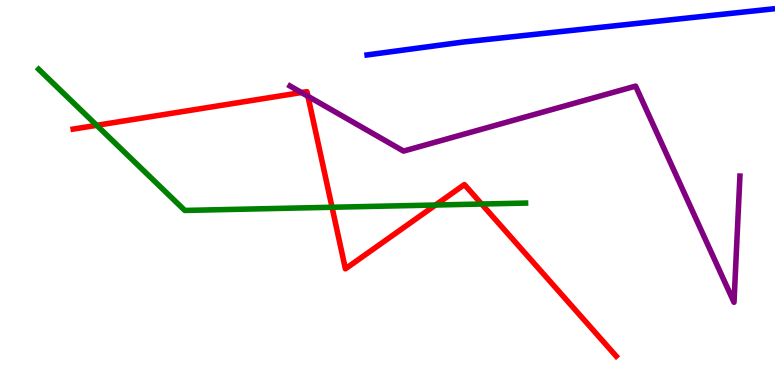[{'lines': ['blue', 'red'], 'intersections': []}, {'lines': ['green', 'red'], 'intersections': [{'x': 1.25, 'y': 6.74}, {'x': 4.28, 'y': 4.62}, {'x': 5.62, 'y': 4.67}, {'x': 6.21, 'y': 4.7}]}, {'lines': ['purple', 'red'], 'intersections': [{'x': 3.89, 'y': 7.6}, {'x': 3.97, 'y': 7.5}]}, {'lines': ['blue', 'green'], 'intersections': []}, {'lines': ['blue', 'purple'], 'intersections': []}, {'lines': ['green', 'purple'], 'intersections': []}]